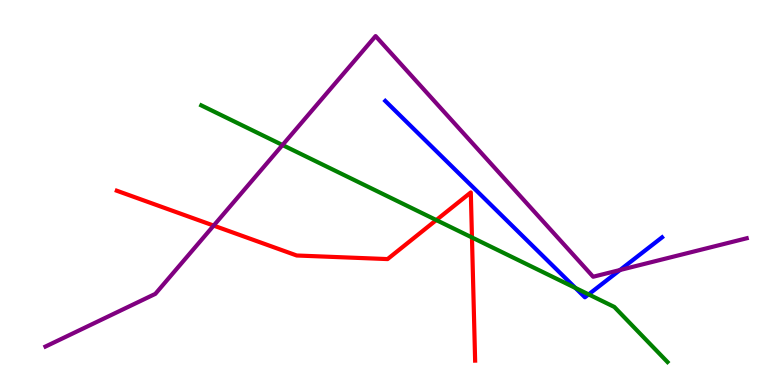[{'lines': ['blue', 'red'], 'intersections': []}, {'lines': ['green', 'red'], 'intersections': [{'x': 5.63, 'y': 4.28}, {'x': 6.09, 'y': 3.83}]}, {'lines': ['purple', 'red'], 'intersections': [{'x': 2.76, 'y': 4.14}]}, {'lines': ['blue', 'green'], 'intersections': [{'x': 7.42, 'y': 2.52}, {'x': 7.6, 'y': 2.35}]}, {'lines': ['blue', 'purple'], 'intersections': [{'x': 8.0, 'y': 2.99}]}, {'lines': ['green', 'purple'], 'intersections': [{'x': 3.65, 'y': 6.23}]}]